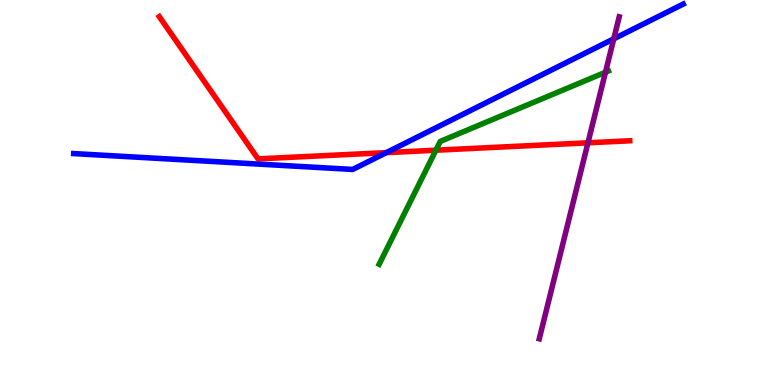[{'lines': ['blue', 'red'], 'intersections': [{'x': 4.98, 'y': 6.04}]}, {'lines': ['green', 'red'], 'intersections': [{'x': 5.62, 'y': 6.1}]}, {'lines': ['purple', 'red'], 'intersections': [{'x': 7.59, 'y': 6.29}]}, {'lines': ['blue', 'green'], 'intersections': []}, {'lines': ['blue', 'purple'], 'intersections': [{'x': 7.92, 'y': 8.99}]}, {'lines': ['green', 'purple'], 'intersections': [{'x': 7.81, 'y': 8.12}]}]